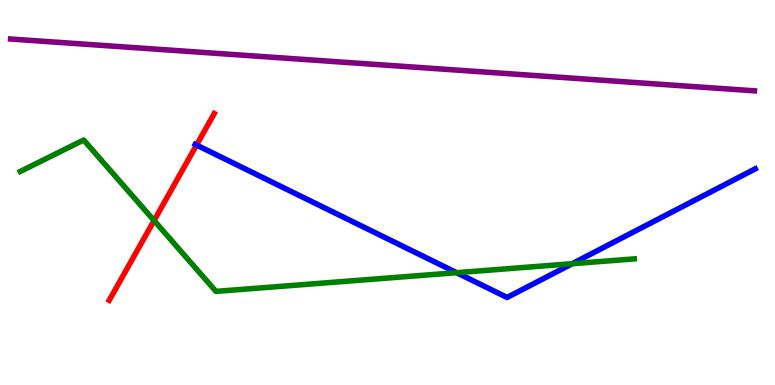[{'lines': ['blue', 'red'], 'intersections': [{'x': 2.54, 'y': 6.23}]}, {'lines': ['green', 'red'], 'intersections': [{'x': 1.99, 'y': 4.27}]}, {'lines': ['purple', 'red'], 'intersections': []}, {'lines': ['blue', 'green'], 'intersections': [{'x': 5.89, 'y': 2.92}, {'x': 7.38, 'y': 3.15}]}, {'lines': ['blue', 'purple'], 'intersections': []}, {'lines': ['green', 'purple'], 'intersections': []}]